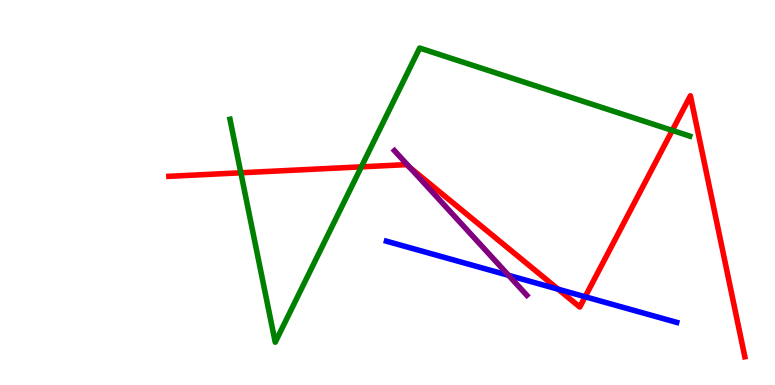[{'lines': ['blue', 'red'], 'intersections': [{'x': 7.2, 'y': 2.49}, {'x': 7.55, 'y': 2.29}]}, {'lines': ['green', 'red'], 'intersections': [{'x': 3.11, 'y': 5.51}, {'x': 4.66, 'y': 5.67}, {'x': 8.67, 'y': 6.61}]}, {'lines': ['purple', 'red'], 'intersections': [{'x': 5.29, 'y': 5.65}]}, {'lines': ['blue', 'green'], 'intersections': []}, {'lines': ['blue', 'purple'], 'intersections': [{'x': 6.56, 'y': 2.85}]}, {'lines': ['green', 'purple'], 'intersections': []}]